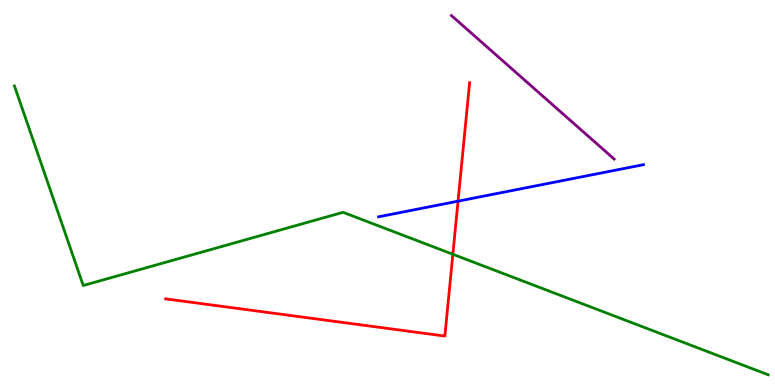[{'lines': ['blue', 'red'], 'intersections': [{'x': 5.91, 'y': 4.77}]}, {'lines': ['green', 'red'], 'intersections': [{'x': 5.84, 'y': 3.4}]}, {'lines': ['purple', 'red'], 'intersections': []}, {'lines': ['blue', 'green'], 'intersections': []}, {'lines': ['blue', 'purple'], 'intersections': []}, {'lines': ['green', 'purple'], 'intersections': []}]